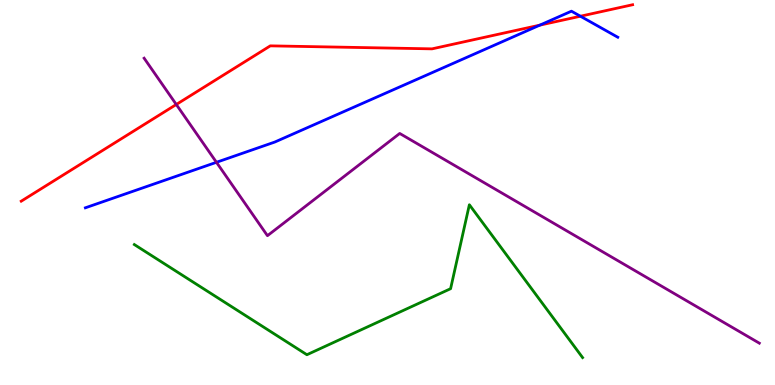[{'lines': ['blue', 'red'], 'intersections': [{'x': 6.97, 'y': 9.35}, {'x': 7.49, 'y': 9.58}]}, {'lines': ['green', 'red'], 'intersections': []}, {'lines': ['purple', 'red'], 'intersections': [{'x': 2.27, 'y': 7.29}]}, {'lines': ['blue', 'green'], 'intersections': []}, {'lines': ['blue', 'purple'], 'intersections': [{'x': 2.79, 'y': 5.78}]}, {'lines': ['green', 'purple'], 'intersections': []}]